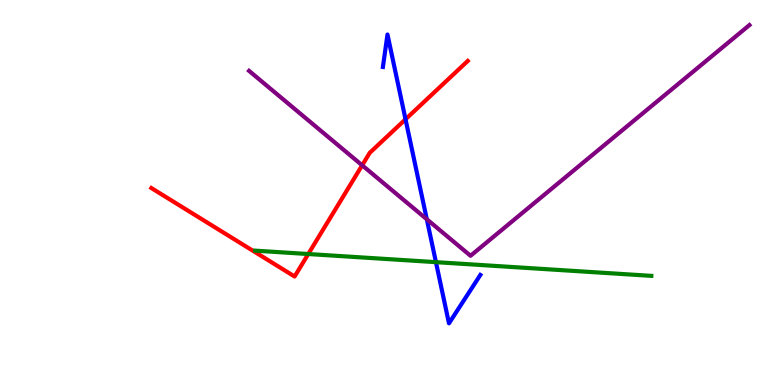[{'lines': ['blue', 'red'], 'intersections': [{'x': 5.23, 'y': 6.9}]}, {'lines': ['green', 'red'], 'intersections': [{'x': 3.98, 'y': 3.4}]}, {'lines': ['purple', 'red'], 'intersections': [{'x': 4.67, 'y': 5.71}]}, {'lines': ['blue', 'green'], 'intersections': [{'x': 5.63, 'y': 3.19}]}, {'lines': ['blue', 'purple'], 'intersections': [{'x': 5.51, 'y': 4.3}]}, {'lines': ['green', 'purple'], 'intersections': []}]